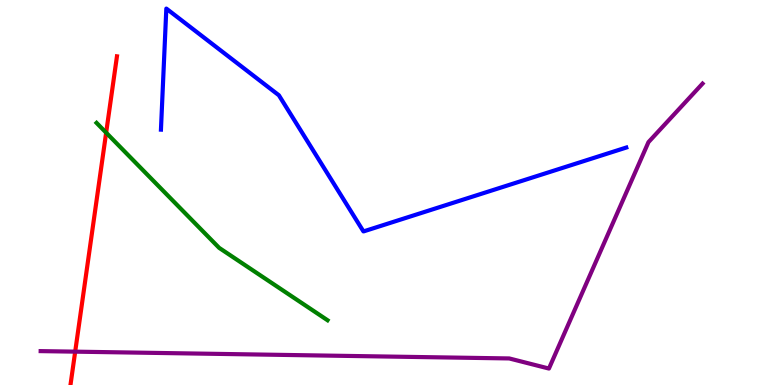[{'lines': ['blue', 'red'], 'intersections': []}, {'lines': ['green', 'red'], 'intersections': [{'x': 1.37, 'y': 6.55}]}, {'lines': ['purple', 'red'], 'intersections': [{'x': 0.97, 'y': 0.866}]}, {'lines': ['blue', 'green'], 'intersections': []}, {'lines': ['blue', 'purple'], 'intersections': []}, {'lines': ['green', 'purple'], 'intersections': []}]